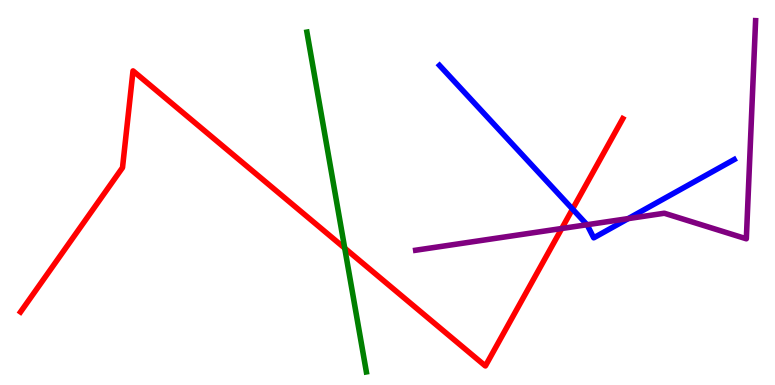[{'lines': ['blue', 'red'], 'intersections': [{'x': 7.39, 'y': 4.57}]}, {'lines': ['green', 'red'], 'intersections': [{'x': 4.45, 'y': 3.55}]}, {'lines': ['purple', 'red'], 'intersections': [{'x': 7.25, 'y': 4.07}]}, {'lines': ['blue', 'green'], 'intersections': []}, {'lines': ['blue', 'purple'], 'intersections': [{'x': 7.57, 'y': 4.16}, {'x': 8.11, 'y': 4.32}]}, {'lines': ['green', 'purple'], 'intersections': []}]